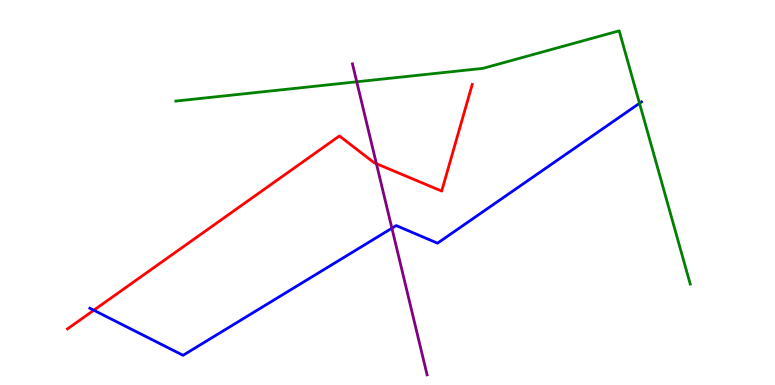[{'lines': ['blue', 'red'], 'intersections': [{'x': 1.21, 'y': 1.94}]}, {'lines': ['green', 'red'], 'intersections': []}, {'lines': ['purple', 'red'], 'intersections': [{'x': 4.86, 'y': 5.75}]}, {'lines': ['blue', 'green'], 'intersections': [{'x': 8.25, 'y': 7.32}]}, {'lines': ['blue', 'purple'], 'intersections': [{'x': 5.06, 'y': 4.07}]}, {'lines': ['green', 'purple'], 'intersections': [{'x': 4.6, 'y': 7.88}]}]